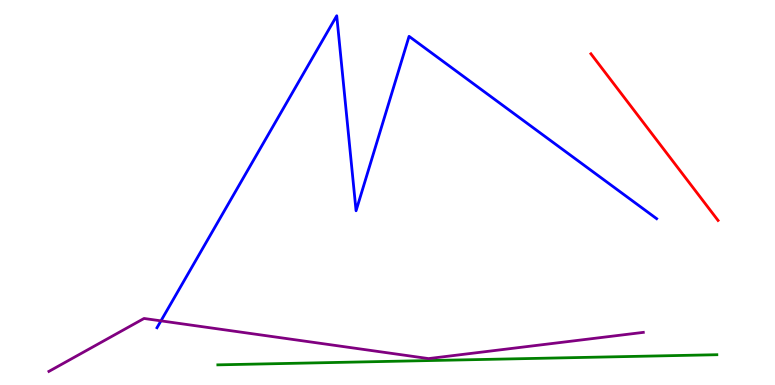[{'lines': ['blue', 'red'], 'intersections': []}, {'lines': ['green', 'red'], 'intersections': []}, {'lines': ['purple', 'red'], 'intersections': []}, {'lines': ['blue', 'green'], 'intersections': []}, {'lines': ['blue', 'purple'], 'intersections': [{'x': 2.08, 'y': 1.67}]}, {'lines': ['green', 'purple'], 'intersections': []}]